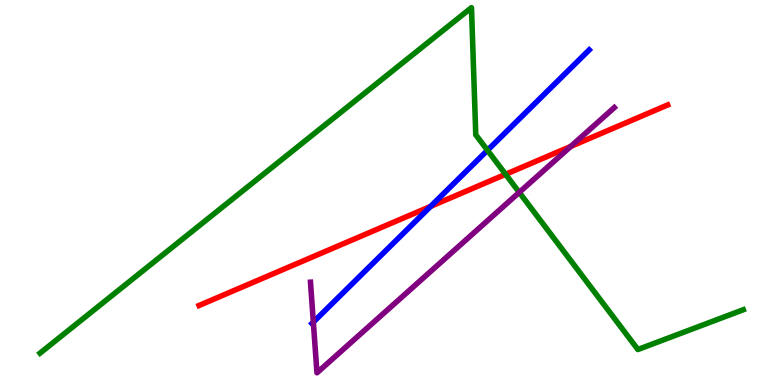[{'lines': ['blue', 'red'], 'intersections': [{'x': 5.56, 'y': 4.64}]}, {'lines': ['green', 'red'], 'intersections': [{'x': 6.52, 'y': 5.47}]}, {'lines': ['purple', 'red'], 'intersections': [{'x': 7.36, 'y': 6.2}]}, {'lines': ['blue', 'green'], 'intersections': [{'x': 6.29, 'y': 6.1}]}, {'lines': ['blue', 'purple'], 'intersections': [{'x': 4.04, 'y': 1.63}]}, {'lines': ['green', 'purple'], 'intersections': [{'x': 6.7, 'y': 5.0}]}]